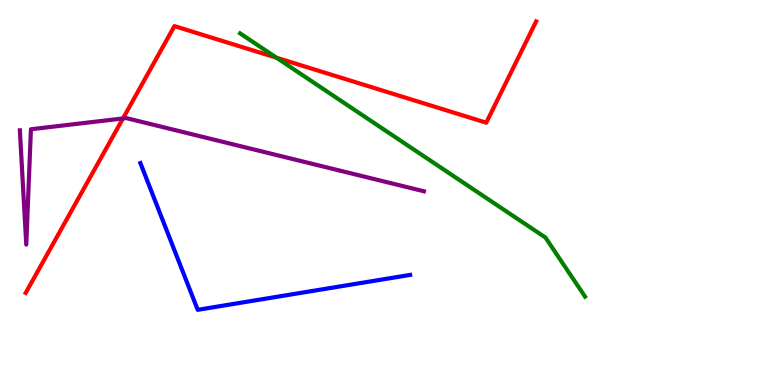[{'lines': ['blue', 'red'], 'intersections': []}, {'lines': ['green', 'red'], 'intersections': [{'x': 3.57, 'y': 8.5}]}, {'lines': ['purple', 'red'], 'intersections': [{'x': 1.59, 'y': 6.92}]}, {'lines': ['blue', 'green'], 'intersections': []}, {'lines': ['blue', 'purple'], 'intersections': []}, {'lines': ['green', 'purple'], 'intersections': []}]